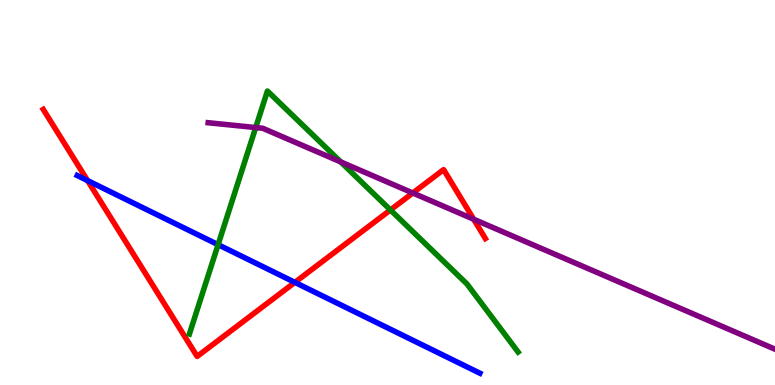[{'lines': ['blue', 'red'], 'intersections': [{'x': 1.13, 'y': 5.31}, {'x': 3.8, 'y': 2.67}]}, {'lines': ['green', 'red'], 'intersections': [{'x': 5.04, 'y': 4.55}]}, {'lines': ['purple', 'red'], 'intersections': [{'x': 5.33, 'y': 4.99}, {'x': 6.11, 'y': 4.31}]}, {'lines': ['blue', 'green'], 'intersections': [{'x': 2.81, 'y': 3.65}]}, {'lines': ['blue', 'purple'], 'intersections': []}, {'lines': ['green', 'purple'], 'intersections': [{'x': 3.3, 'y': 6.69}, {'x': 4.4, 'y': 5.79}]}]